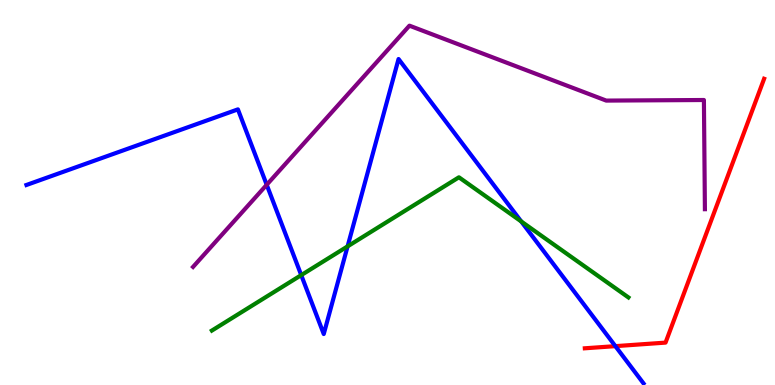[{'lines': ['blue', 'red'], 'intersections': [{'x': 7.94, 'y': 1.01}]}, {'lines': ['green', 'red'], 'intersections': []}, {'lines': ['purple', 'red'], 'intersections': []}, {'lines': ['blue', 'green'], 'intersections': [{'x': 3.89, 'y': 2.85}, {'x': 4.49, 'y': 3.6}, {'x': 6.73, 'y': 4.25}]}, {'lines': ['blue', 'purple'], 'intersections': [{'x': 3.44, 'y': 5.2}]}, {'lines': ['green', 'purple'], 'intersections': []}]